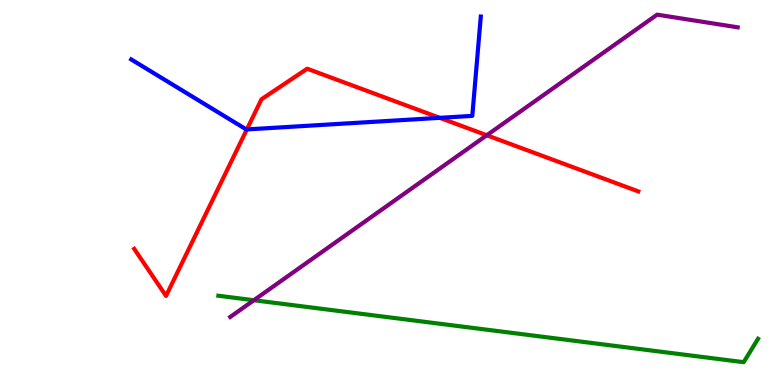[{'lines': ['blue', 'red'], 'intersections': [{'x': 3.19, 'y': 6.64}, {'x': 5.67, 'y': 6.94}]}, {'lines': ['green', 'red'], 'intersections': []}, {'lines': ['purple', 'red'], 'intersections': [{'x': 6.28, 'y': 6.49}]}, {'lines': ['blue', 'green'], 'intersections': []}, {'lines': ['blue', 'purple'], 'intersections': []}, {'lines': ['green', 'purple'], 'intersections': [{'x': 3.28, 'y': 2.2}]}]